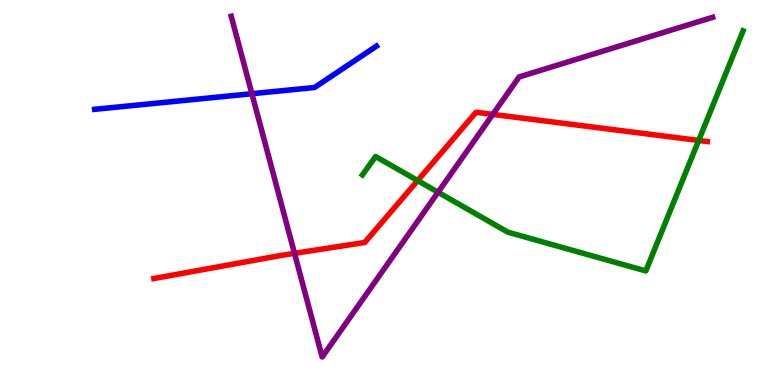[{'lines': ['blue', 'red'], 'intersections': []}, {'lines': ['green', 'red'], 'intersections': [{'x': 5.39, 'y': 5.31}, {'x': 9.02, 'y': 6.35}]}, {'lines': ['purple', 'red'], 'intersections': [{'x': 3.8, 'y': 3.42}, {'x': 6.36, 'y': 7.03}]}, {'lines': ['blue', 'green'], 'intersections': []}, {'lines': ['blue', 'purple'], 'intersections': [{'x': 3.25, 'y': 7.57}]}, {'lines': ['green', 'purple'], 'intersections': [{'x': 5.65, 'y': 5.01}]}]